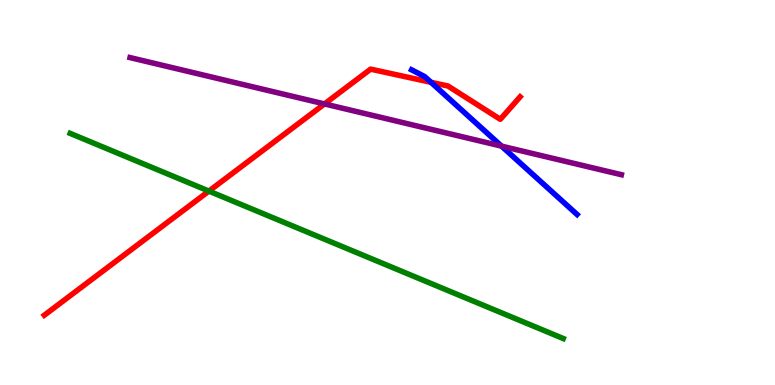[{'lines': ['blue', 'red'], 'intersections': [{'x': 5.56, 'y': 7.86}]}, {'lines': ['green', 'red'], 'intersections': [{'x': 2.7, 'y': 5.04}]}, {'lines': ['purple', 'red'], 'intersections': [{'x': 4.19, 'y': 7.3}]}, {'lines': ['blue', 'green'], 'intersections': []}, {'lines': ['blue', 'purple'], 'intersections': [{'x': 6.47, 'y': 6.2}]}, {'lines': ['green', 'purple'], 'intersections': []}]